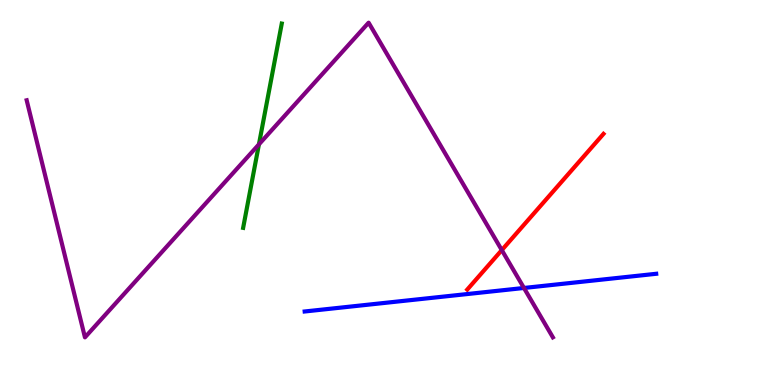[{'lines': ['blue', 'red'], 'intersections': []}, {'lines': ['green', 'red'], 'intersections': []}, {'lines': ['purple', 'red'], 'intersections': [{'x': 6.47, 'y': 3.5}]}, {'lines': ['blue', 'green'], 'intersections': []}, {'lines': ['blue', 'purple'], 'intersections': [{'x': 6.76, 'y': 2.52}]}, {'lines': ['green', 'purple'], 'intersections': [{'x': 3.34, 'y': 6.25}]}]